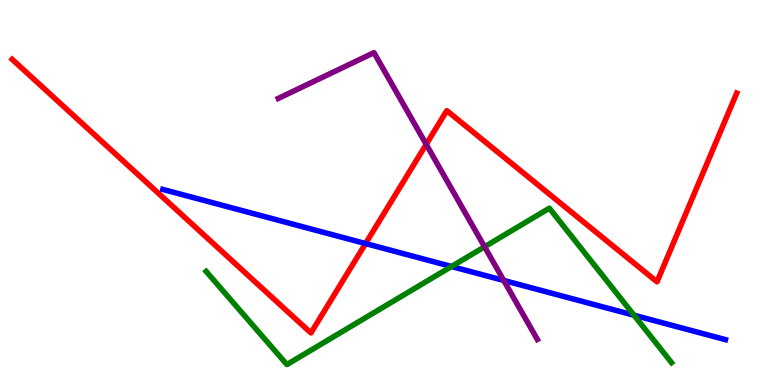[{'lines': ['blue', 'red'], 'intersections': [{'x': 4.72, 'y': 3.67}]}, {'lines': ['green', 'red'], 'intersections': []}, {'lines': ['purple', 'red'], 'intersections': [{'x': 5.5, 'y': 6.25}]}, {'lines': ['blue', 'green'], 'intersections': [{'x': 5.83, 'y': 3.08}, {'x': 8.18, 'y': 1.81}]}, {'lines': ['blue', 'purple'], 'intersections': [{'x': 6.5, 'y': 2.72}]}, {'lines': ['green', 'purple'], 'intersections': [{'x': 6.25, 'y': 3.59}]}]